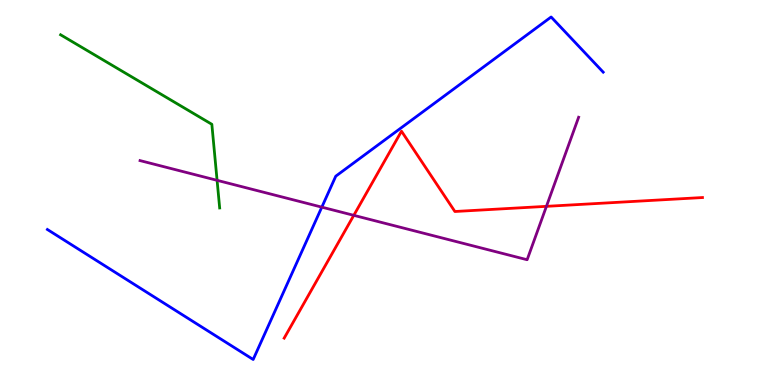[{'lines': ['blue', 'red'], 'intersections': []}, {'lines': ['green', 'red'], 'intersections': []}, {'lines': ['purple', 'red'], 'intersections': [{'x': 4.57, 'y': 4.41}, {'x': 7.05, 'y': 4.64}]}, {'lines': ['blue', 'green'], 'intersections': []}, {'lines': ['blue', 'purple'], 'intersections': [{'x': 4.15, 'y': 4.62}]}, {'lines': ['green', 'purple'], 'intersections': [{'x': 2.8, 'y': 5.32}]}]